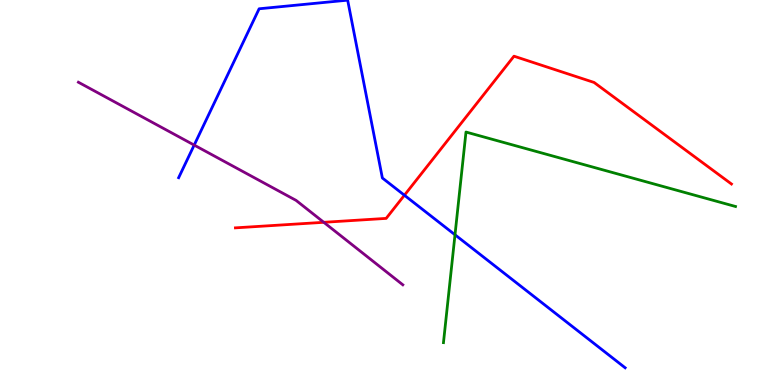[{'lines': ['blue', 'red'], 'intersections': [{'x': 5.22, 'y': 4.93}]}, {'lines': ['green', 'red'], 'intersections': []}, {'lines': ['purple', 'red'], 'intersections': [{'x': 4.18, 'y': 4.23}]}, {'lines': ['blue', 'green'], 'intersections': [{'x': 5.87, 'y': 3.9}]}, {'lines': ['blue', 'purple'], 'intersections': [{'x': 2.51, 'y': 6.23}]}, {'lines': ['green', 'purple'], 'intersections': []}]